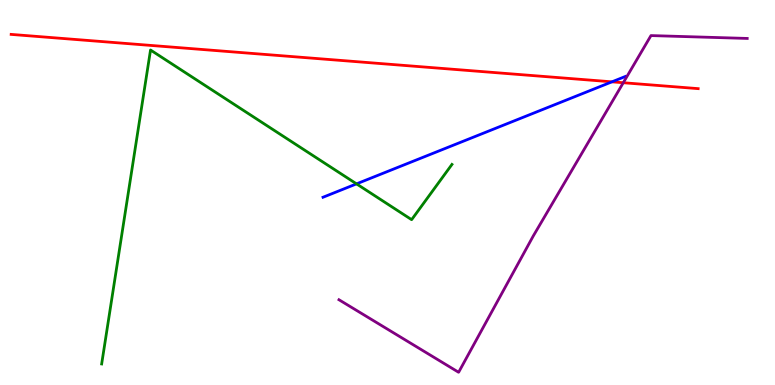[{'lines': ['blue', 'red'], 'intersections': [{'x': 7.9, 'y': 7.87}]}, {'lines': ['green', 'red'], 'intersections': []}, {'lines': ['purple', 'red'], 'intersections': [{'x': 8.04, 'y': 7.85}]}, {'lines': ['blue', 'green'], 'intersections': [{'x': 4.6, 'y': 5.22}]}, {'lines': ['blue', 'purple'], 'intersections': []}, {'lines': ['green', 'purple'], 'intersections': []}]